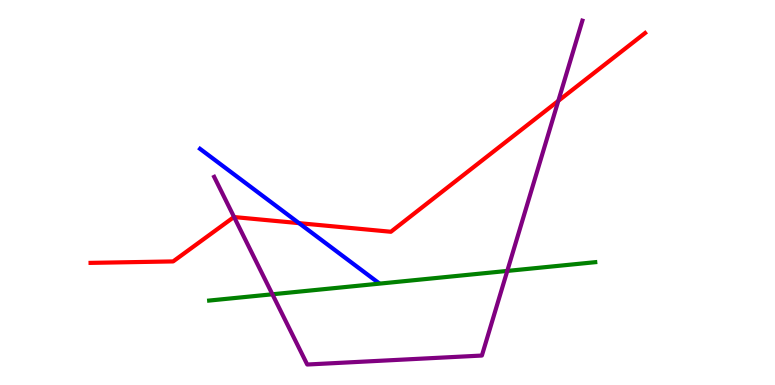[{'lines': ['blue', 'red'], 'intersections': [{'x': 3.86, 'y': 4.2}]}, {'lines': ['green', 'red'], 'intersections': []}, {'lines': ['purple', 'red'], 'intersections': [{'x': 3.02, 'y': 4.36}, {'x': 7.2, 'y': 7.38}]}, {'lines': ['blue', 'green'], 'intersections': []}, {'lines': ['blue', 'purple'], 'intersections': []}, {'lines': ['green', 'purple'], 'intersections': [{'x': 3.51, 'y': 2.36}, {'x': 6.55, 'y': 2.96}]}]